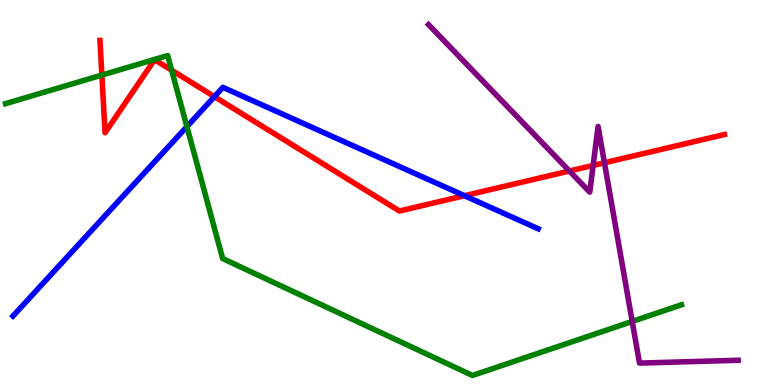[{'lines': ['blue', 'red'], 'intersections': [{'x': 2.77, 'y': 7.49}, {'x': 5.99, 'y': 4.92}]}, {'lines': ['green', 'red'], 'intersections': [{'x': 1.31, 'y': 8.05}, {'x': 2.21, 'y': 8.18}]}, {'lines': ['purple', 'red'], 'intersections': [{'x': 7.35, 'y': 5.56}, {'x': 7.65, 'y': 5.7}, {'x': 7.8, 'y': 5.77}]}, {'lines': ['blue', 'green'], 'intersections': [{'x': 2.41, 'y': 6.71}]}, {'lines': ['blue', 'purple'], 'intersections': []}, {'lines': ['green', 'purple'], 'intersections': [{'x': 8.16, 'y': 1.65}]}]